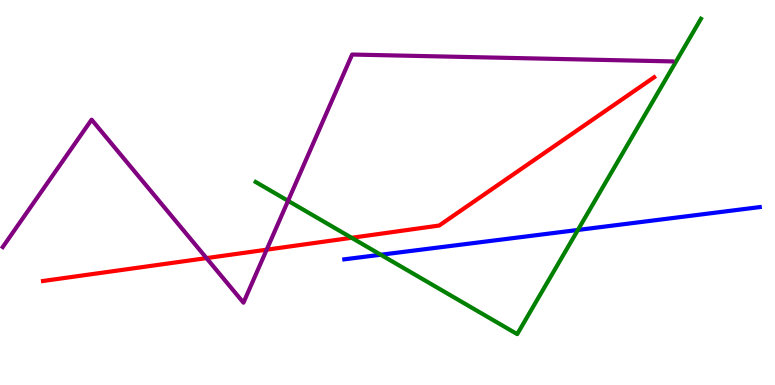[{'lines': ['blue', 'red'], 'intersections': []}, {'lines': ['green', 'red'], 'intersections': [{'x': 4.54, 'y': 3.82}]}, {'lines': ['purple', 'red'], 'intersections': [{'x': 2.66, 'y': 3.3}, {'x': 3.44, 'y': 3.51}]}, {'lines': ['blue', 'green'], 'intersections': [{'x': 4.91, 'y': 3.38}, {'x': 7.46, 'y': 4.03}]}, {'lines': ['blue', 'purple'], 'intersections': []}, {'lines': ['green', 'purple'], 'intersections': [{'x': 3.72, 'y': 4.78}]}]